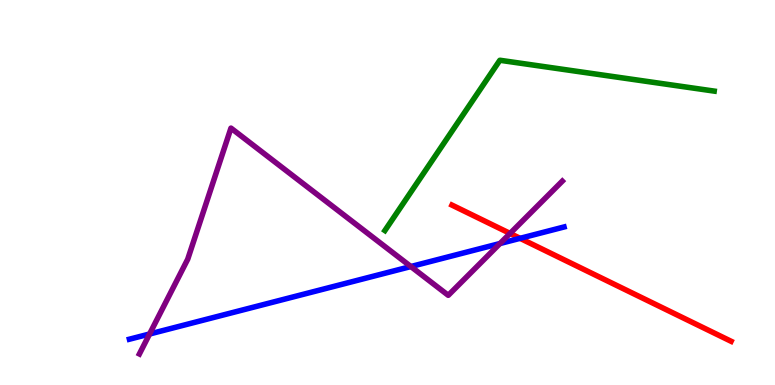[{'lines': ['blue', 'red'], 'intersections': [{'x': 6.71, 'y': 3.81}]}, {'lines': ['green', 'red'], 'intersections': []}, {'lines': ['purple', 'red'], 'intersections': [{'x': 6.58, 'y': 3.94}]}, {'lines': ['blue', 'green'], 'intersections': []}, {'lines': ['blue', 'purple'], 'intersections': [{'x': 1.93, 'y': 1.32}, {'x': 5.3, 'y': 3.08}, {'x': 6.45, 'y': 3.67}]}, {'lines': ['green', 'purple'], 'intersections': []}]